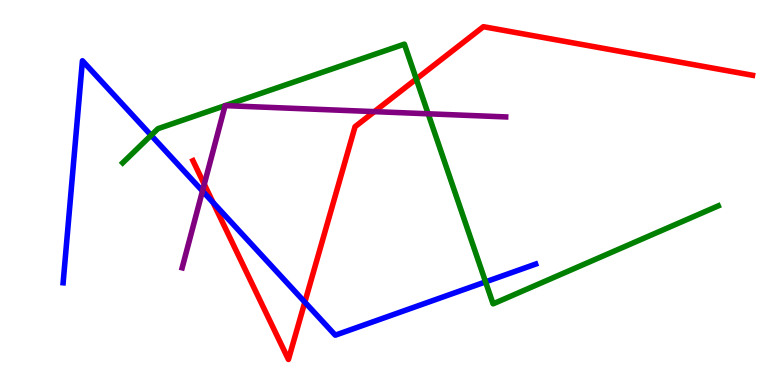[{'lines': ['blue', 'red'], 'intersections': [{'x': 2.75, 'y': 4.74}, {'x': 3.93, 'y': 2.15}]}, {'lines': ['green', 'red'], 'intersections': [{'x': 5.37, 'y': 7.95}]}, {'lines': ['purple', 'red'], 'intersections': [{'x': 2.64, 'y': 5.21}, {'x': 4.83, 'y': 7.1}]}, {'lines': ['blue', 'green'], 'intersections': [{'x': 1.95, 'y': 6.49}, {'x': 6.27, 'y': 2.68}]}, {'lines': ['blue', 'purple'], 'intersections': [{'x': 2.61, 'y': 5.04}]}, {'lines': ['green', 'purple'], 'intersections': [{'x': 2.9, 'y': 7.26}, {'x': 2.91, 'y': 7.26}, {'x': 5.52, 'y': 7.04}]}]